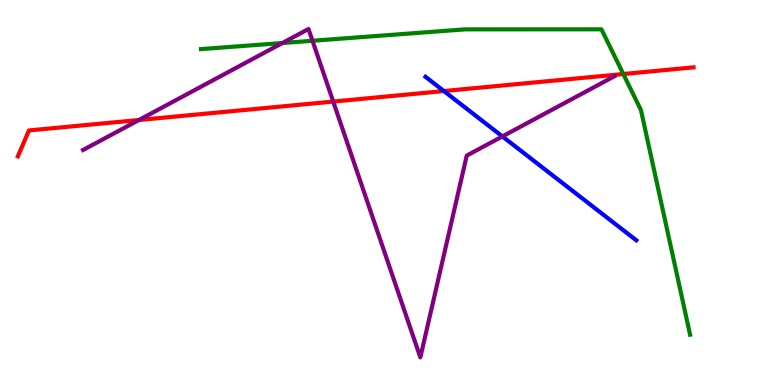[{'lines': ['blue', 'red'], 'intersections': [{'x': 5.73, 'y': 7.63}]}, {'lines': ['green', 'red'], 'intersections': [{'x': 8.04, 'y': 8.08}]}, {'lines': ['purple', 'red'], 'intersections': [{'x': 1.79, 'y': 6.88}, {'x': 4.3, 'y': 7.36}]}, {'lines': ['blue', 'green'], 'intersections': []}, {'lines': ['blue', 'purple'], 'intersections': [{'x': 6.48, 'y': 6.46}]}, {'lines': ['green', 'purple'], 'intersections': [{'x': 3.64, 'y': 8.88}, {'x': 4.03, 'y': 8.94}]}]